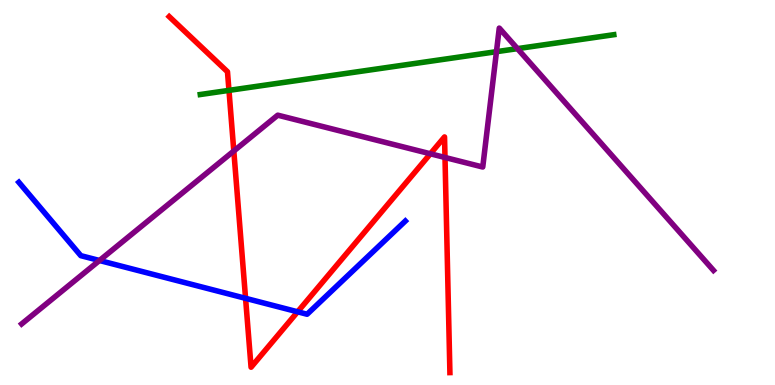[{'lines': ['blue', 'red'], 'intersections': [{'x': 3.17, 'y': 2.25}, {'x': 3.84, 'y': 1.9}]}, {'lines': ['green', 'red'], 'intersections': [{'x': 2.95, 'y': 7.65}]}, {'lines': ['purple', 'red'], 'intersections': [{'x': 3.02, 'y': 6.08}, {'x': 5.55, 'y': 6.01}, {'x': 5.74, 'y': 5.91}]}, {'lines': ['blue', 'green'], 'intersections': []}, {'lines': ['blue', 'purple'], 'intersections': [{'x': 1.28, 'y': 3.23}]}, {'lines': ['green', 'purple'], 'intersections': [{'x': 6.41, 'y': 8.66}, {'x': 6.68, 'y': 8.74}]}]